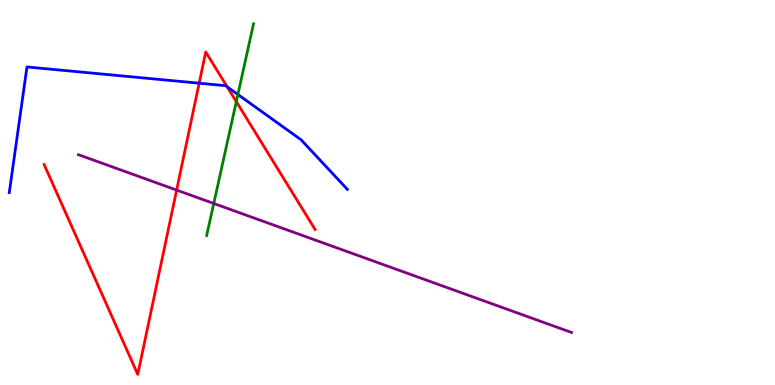[{'lines': ['blue', 'red'], 'intersections': [{'x': 2.57, 'y': 7.84}, {'x': 2.93, 'y': 7.74}]}, {'lines': ['green', 'red'], 'intersections': [{'x': 3.05, 'y': 7.36}]}, {'lines': ['purple', 'red'], 'intersections': [{'x': 2.28, 'y': 5.06}]}, {'lines': ['blue', 'green'], 'intersections': [{'x': 3.07, 'y': 7.55}]}, {'lines': ['blue', 'purple'], 'intersections': []}, {'lines': ['green', 'purple'], 'intersections': [{'x': 2.76, 'y': 4.71}]}]